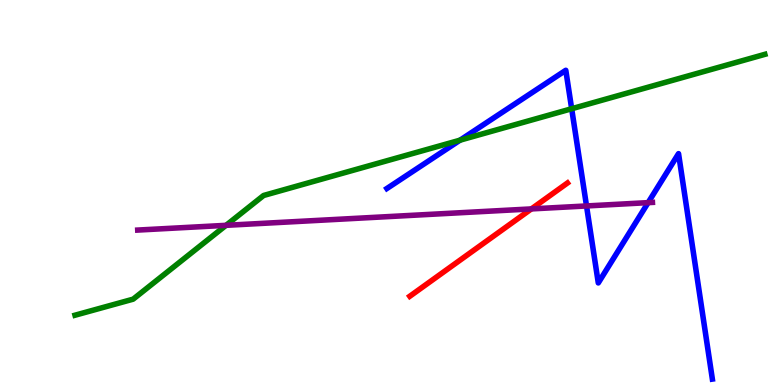[{'lines': ['blue', 'red'], 'intersections': []}, {'lines': ['green', 'red'], 'intersections': []}, {'lines': ['purple', 'red'], 'intersections': [{'x': 6.86, 'y': 4.57}]}, {'lines': ['blue', 'green'], 'intersections': [{'x': 5.94, 'y': 6.36}, {'x': 7.38, 'y': 7.18}]}, {'lines': ['blue', 'purple'], 'intersections': [{'x': 7.57, 'y': 4.65}, {'x': 8.36, 'y': 4.74}]}, {'lines': ['green', 'purple'], 'intersections': [{'x': 2.92, 'y': 4.15}]}]